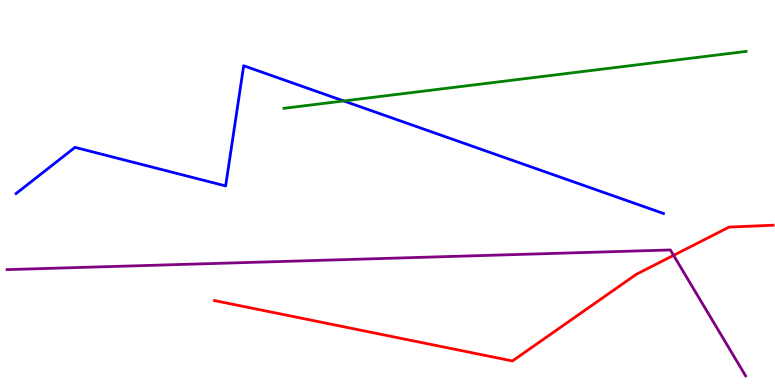[{'lines': ['blue', 'red'], 'intersections': []}, {'lines': ['green', 'red'], 'intersections': []}, {'lines': ['purple', 'red'], 'intersections': [{'x': 8.69, 'y': 3.37}]}, {'lines': ['blue', 'green'], 'intersections': [{'x': 4.44, 'y': 7.38}]}, {'lines': ['blue', 'purple'], 'intersections': []}, {'lines': ['green', 'purple'], 'intersections': []}]